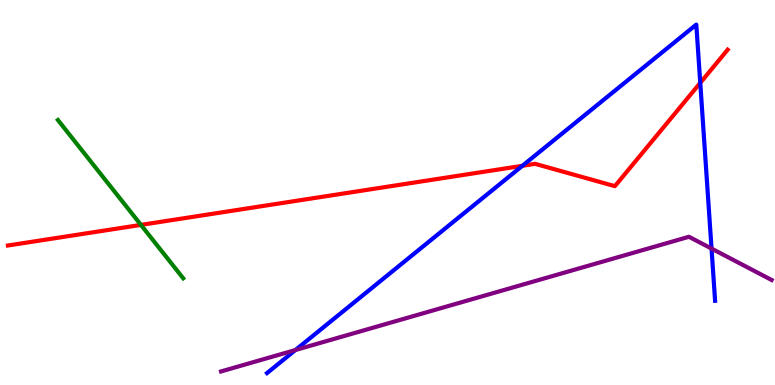[{'lines': ['blue', 'red'], 'intersections': [{'x': 6.74, 'y': 5.69}, {'x': 9.04, 'y': 7.85}]}, {'lines': ['green', 'red'], 'intersections': [{'x': 1.82, 'y': 4.16}]}, {'lines': ['purple', 'red'], 'intersections': []}, {'lines': ['blue', 'green'], 'intersections': []}, {'lines': ['blue', 'purple'], 'intersections': [{'x': 3.81, 'y': 0.908}, {'x': 9.18, 'y': 3.54}]}, {'lines': ['green', 'purple'], 'intersections': []}]